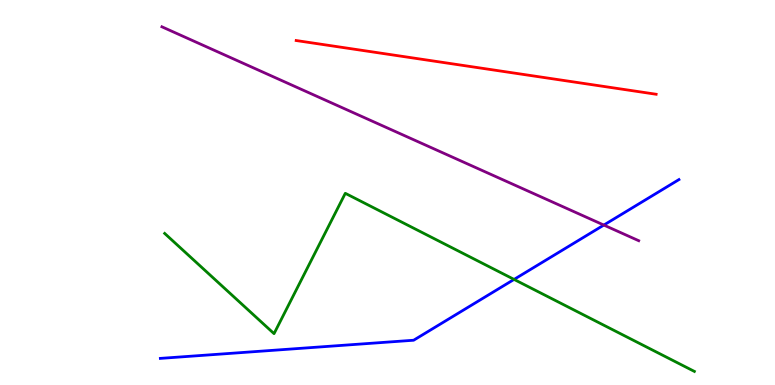[{'lines': ['blue', 'red'], 'intersections': []}, {'lines': ['green', 'red'], 'intersections': []}, {'lines': ['purple', 'red'], 'intersections': []}, {'lines': ['blue', 'green'], 'intersections': [{'x': 6.63, 'y': 2.74}]}, {'lines': ['blue', 'purple'], 'intersections': [{'x': 7.79, 'y': 4.15}]}, {'lines': ['green', 'purple'], 'intersections': []}]